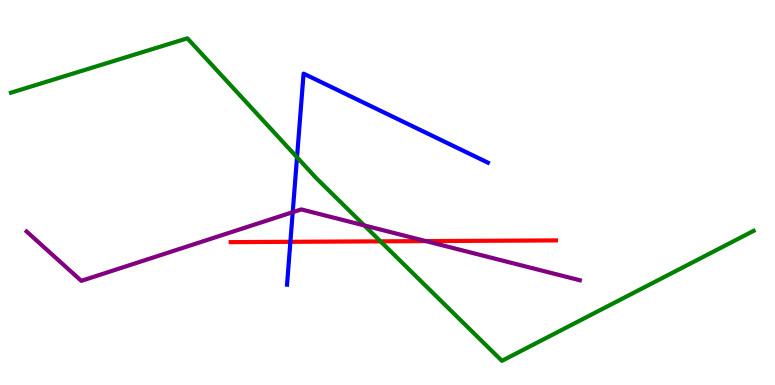[{'lines': ['blue', 'red'], 'intersections': [{'x': 3.75, 'y': 3.72}]}, {'lines': ['green', 'red'], 'intersections': [{'x': 4.91, 'y': 3.73}]}, {'lines': ['purple', 'red'], 'intersections': [{'x': 5.5, 'y': 3.74}]}, {'lines': ['blue', 'green'], 'intersections': [{'x': 3.83, 'y': 5.92}]}, {'lines': ['blue', 'purple'], 'intersections': [{'x': 3.78, 'y': 4.49}]}, {'lines': ['green', 'purple'], 'intersections': [{'x': 4.7, 'y': 4.14}]}]